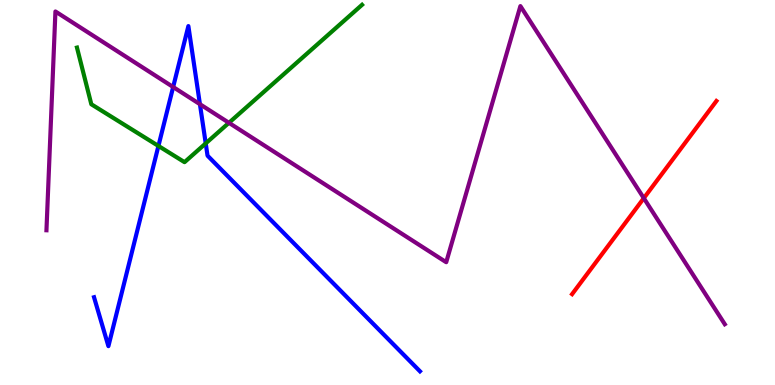[{'lines': ['blue', 'red'], 'intersections': []}, {'lines': ['green', 'red'], 'intersections': []}, {'lines': ['purple', 'red'], 'intersections': [{'x': 8.31, 'y': 4.85}]}, {'lines': ['blue', 'green'], 'intersections': [{'x': 2.04, 'y': 6.21}, {'x': 2.65, 'y': 6.28}]}, {'lines': ['blue', 'purple'], 'intersections': [{'x': 2.23, 'y': 7.74}, {'x': 2.58, 'y': 7.29}]}, {'lines': ['green', 'purple'], 'intersections': [{'x': 2.95, 'y': 6.81}]}]